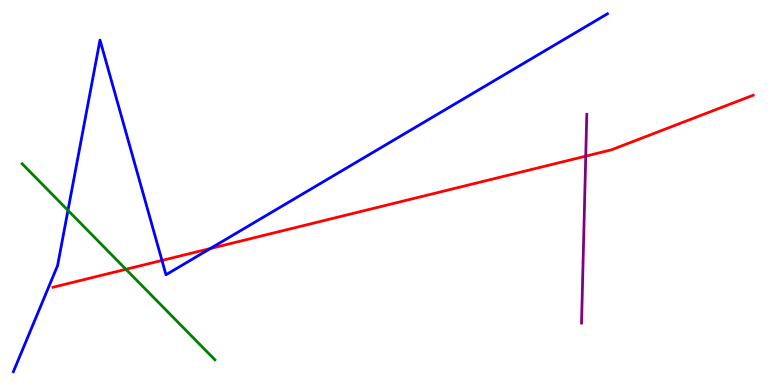[{'lines': ['blue', 'red'], 'intersections': [{'x': 2.09, 'y': 3.24}, {'x': 2.71, 'y': 3.54}]}, {'lines': ['green', 'red'], 'intersections': [{'x': 1.62, 'y': 3.01}]}, {'lines': ['purple', 'red'], 'intersections': [{'x': 7.56, 'y': 5.94}]}, {'lines': ['blue', 'green'], 'intersections': [{'x': 0.877, 'y': 4.54}]}, {'lines': ['blue', 'purple'], 'intersections': []}, {'lines': ['green', 'purple'], 'intersections': []}]